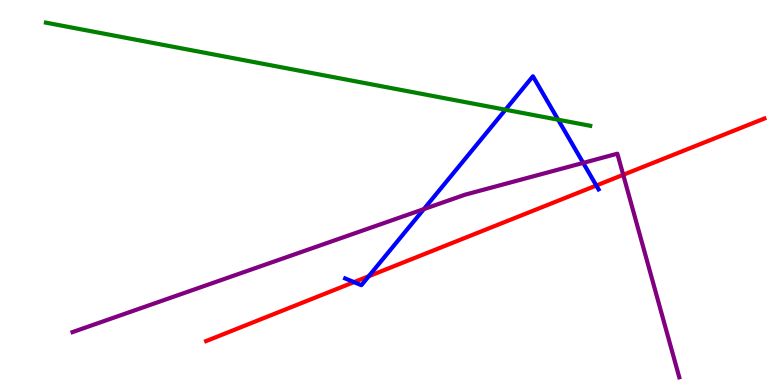[{'lines': ['blue', 'red'], 'intersections': [{'x': 4.57, 'y': 2.67}, {'x': 4.76, 'y': 2.82}, {'x': 7.69, 'y': 5.18}]}, {'lines': ['green', 'red'], 'intersections': []}, {'lines': ['purple', 'red'], 'intersections': [{'x': 8.04, 'y': 5.46}]}, {'lines': ['blue', 'green'], 'intersections': [{'x': 6.52, 'y': 7.15}, {'x': 7.2, 'y': 6.89}]}, {'lines': ['blue', 'purple'], 'intersections': [{'x': 5.47, 'y': 4.57}, {'x': 7.53, 'y': 5.77}]}, {'lines': ['green', 'purple'], 'intersections': []}]